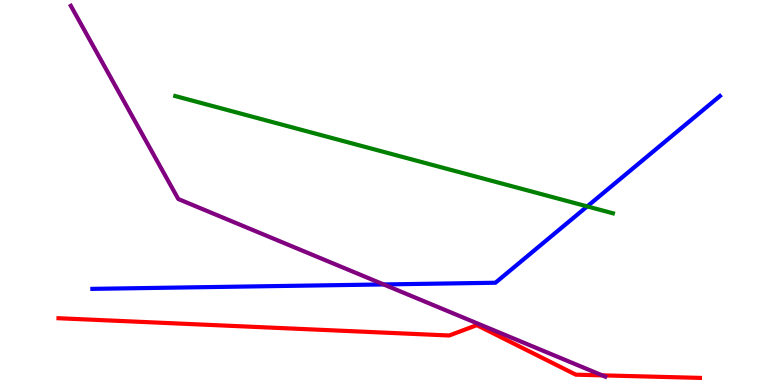[{'lines': ['blue', 'red'], 'intersections': []}, {'lines': ['green', 'red'], 'intersections': []}, {'lines': ['purple', 'red'], 'intersections': [{'x': 7.77, 'y': 0.251}]}, {'lines': ['blue', 'green'], 'intersections': [{'x': 7.58, 'y': 4.64}]}, {'lines': ['blue', 'purple'], 'intersections': [{'x': 4.95, 'y': 2.61}]}, {'lines': ['green', 'purple'], 'intersections': []}]